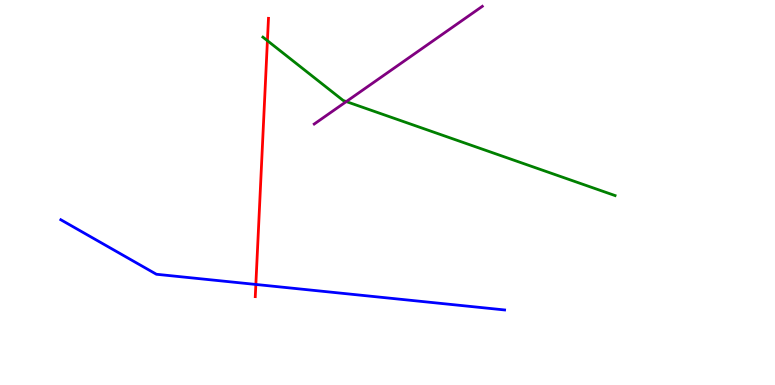[{'lines': ['blue', 'red'], 'intersections': [{'x': 3.3, 'y': 2.61}]}, {'lines': ['green', 'red'], 'intersections': [{'x': 3.45, 'y': 8.94}]}, {'lines': ['purple', 'red'], 'intersections': []}, {'lines': ['blue', 'green'], 'intersections': []}, {'lines': ['blue', 'purple'], 'intersections': []}, {'lines': ['green', 'purple'], 'intersections': [{'x': 4.47, 'y': 7.36}]}]